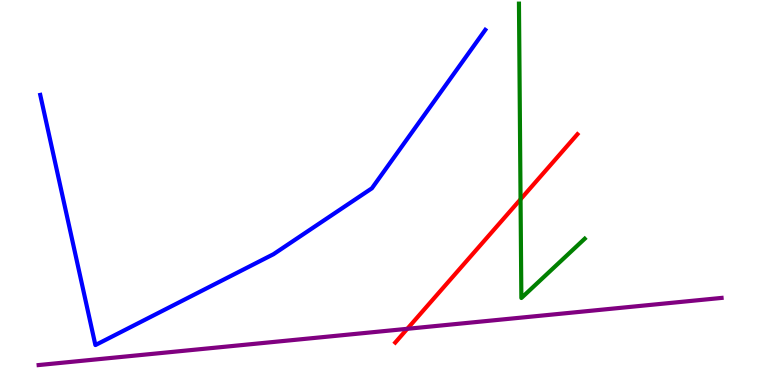[{'lines': ['blue', 'red'], 'intersections': []}, {'lines': ['green', 'red'], 'intersections': [{'x': 6.72, 'y': 4.82}]}, {'lines': ['purple', 'red'], 'intersections': [{'x': 5.26, 'y': 1.46}]}, {'lines': ['blue', 'green'], 'intersections': []}, {'lines': ['blue', 'purple'], 'intersections': []}, {'lines': ['green', 'purple'], 'intersections': []}]